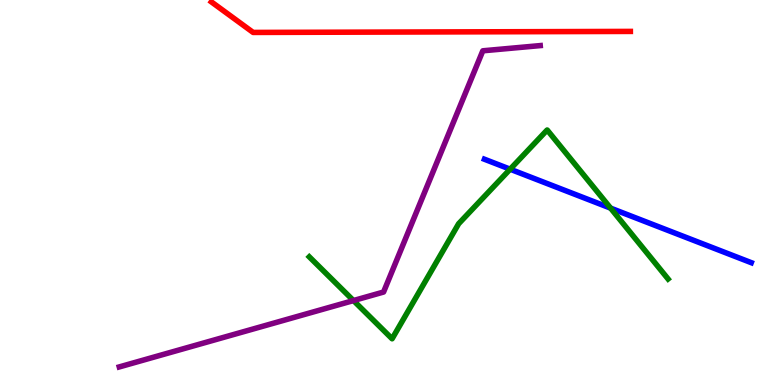[{'lines': ['blue', 'red'], 'intersections': []}, {'lines': ['green', 'red'], 'intersections': []}, {'lines': ['purple', 'red'], 'intersections': []}, {'lines': ['blue', 'green'], 'intersections': [{'x': 6.58, 'y': 5.61}, {'x': 7.88, 'y': 4.59}]}, {'lines': ['blue', 'purple'], 'intersections': []}, {'lines': ['green', 'purple'], 'intersections': [{'x': 4.56, 'y': 2.19}]}]